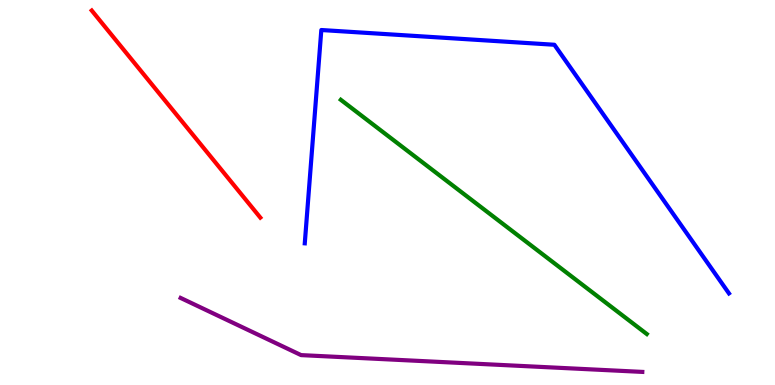[{'lines': ['blue', 'red'], 'intersections': []}, {'lines': ['green', 'red'], 'intersections': []}, {'lines': ['purple', 'red'], 'intersections': []}, {'lines': ['blue', 'green'], 'intersections': []}, {'lines': ['blue', 'purple'], 'intersections': []}, {'lines': ['green', 'purple'], 'intersections': []}]